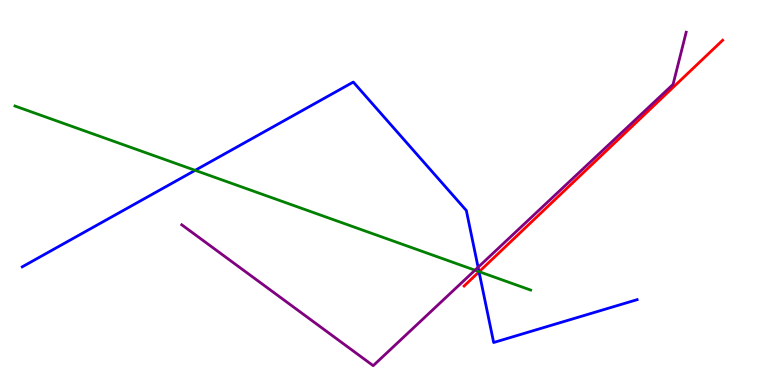[{'lines': ['blue', 'red'], 'intersections': [{'x': 6.18, 'y': 2.94}]}, {'lines': ['green', 'red'], 'intersections': [{'x': 6.18, 'y': 2.94}]}, {'lines': ['purple', 'red'], 'intersections': []}, {'lines': ['blue', 'green'], 'intersections': [{'x': 2.52, 'y': 5.58}, {'x': 6.18, 'y': 2.94}]}, {'lines': ['blue', 'purple'], 'intersections': [{'x': 6.17, 'y': 3.06}]}, {'lines': ['green', 'purple'], 'intersections': [{'x': 6.13, 'y': 2.98}]}]